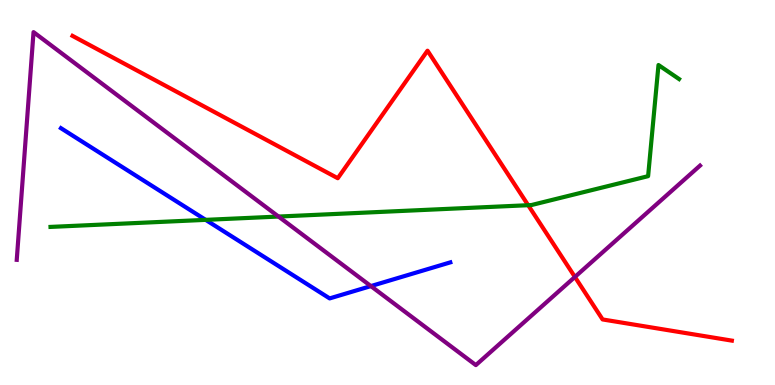[{'lines': ['blue', 'red'], 'intersections': []}, {'lines': ['green', 'red'], 'intersections': [{'x': 6.82, 'y': 4.67}]}, {'lines': ['purple', 'red'], 'intersections': [{'x': 7.42, 'y': 2.81}]}, {'lines': ['blue', 'green'], 'intersections': [{'x': 2.65, 'y': 4.29}]}, {'lines': ['blue', 'purple'], 'intersections': [{'x': 4.79, 'y': 2.57}]}, {'lines': ['green', 'purple'], 'intersections': [{'x': 3.59, 'y': 4.38}]}]